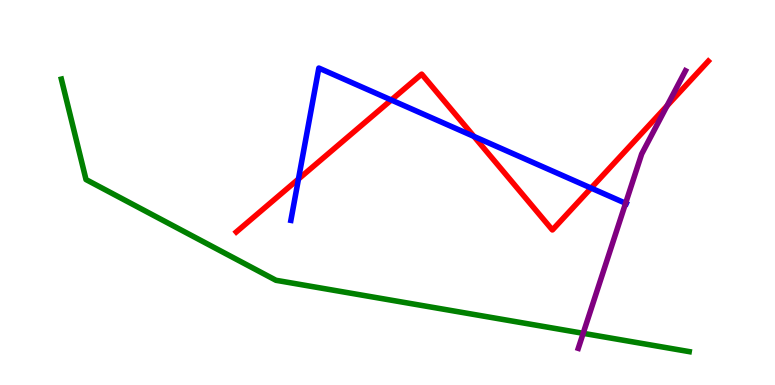[{'lines': ['blue', 'red'], 'intersections': [{'x': 3.85, 'y': 5.35}, {'x': 5.05, 'y': 7.4}, {'x': 6.12, 'y': 6.46}, {'x': 7.63, 'y': 5.12}]}, {'lines': ['green', 'red'], 'intersections': []}, {'lines': ['purple', 'red'], 'intersections': [{'x': 8.61, 'y': 7.25}]}, {'lines': ['blue', 'green'], 'intersections': []}, {'lines': ['blue', 'purple'], 'intersections': [{'x': 8.07, 'y': 4.72}]}, {'lines': ['green', 'purple'], 'intersections': [{'x': 7.52, 'y': 1.34}]}]